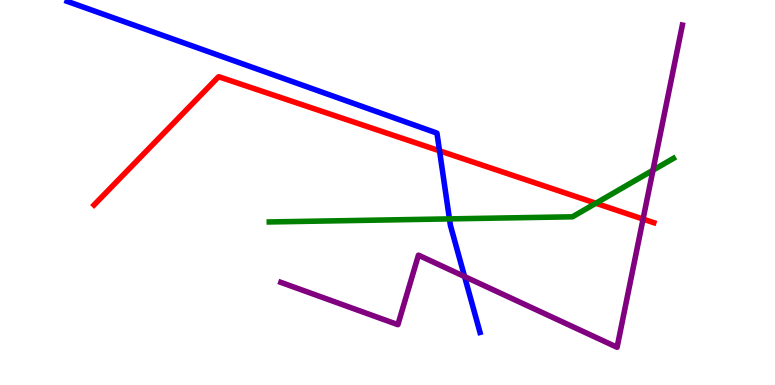[{'lines': ['blue', 'red'], 'intersections': [{'x': 5.67, 'y': 6.08}]}, {'lines': ['green', 'red'], 'intersections': [{'x': 7.69, 'y': 4.72}]}, {'lines': ['purple', 'red'], 'intersections': [{'x': 8.3, 'y': 4.31}]}, {'lines': ['blue', 'green'], 'intersections': [{'x': 5.8, 'y': 4.31}]}, {'lines': ['blue', 'purple'], 'intersections': [{'x': 5.99, 'y': 2.82}]}, {'lines': ['green', 'purple'], 'intersections': [{'x': 8.43, 'y': 5.58}]}]